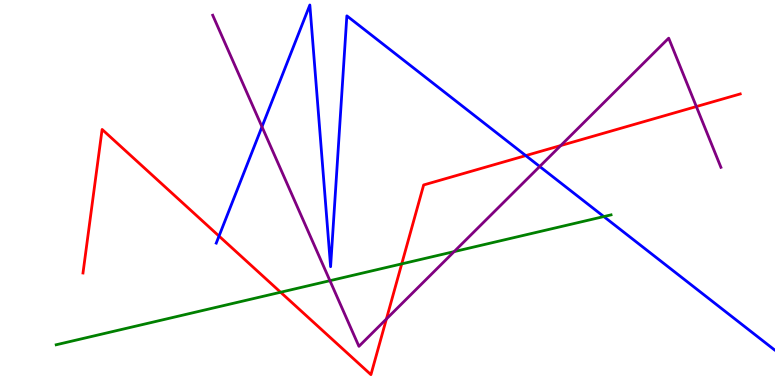[{'lines': ['blue', 'red'], 'intersections': [{'x': 2.83, 'y': 3.87}, {'x': 6.78, 'y': 5.96}]}, {'lines': ['green', 'red'], 'intersections': [{'x': 3.62, 'y': 2.41}, {'x': 5.18, 'y': 3.15}]}, {'lines': ['purple', 'red'], 'intersections': [{'x': 4.99, 'y': 1.71}, {'x': 7.24, 'y': 6.22}, {'x': 8.99, 'y': 7.23}]}, {'lines': ['blue', 'green'], 'intersections': [{'x': 7.79, 'y': 4.37}]}, {'lines': ['blue', 'purple'], 'intersections': [{'x': 3.38, 'y': 6.71}, {'x': 6.96, 'y': 5.68}]}, {'lines': ['green', 'purple'], 'intersections': [{'x': 4.26, 'y': 2.71}, {'x': 5.86, 'y': 3.46}]}]